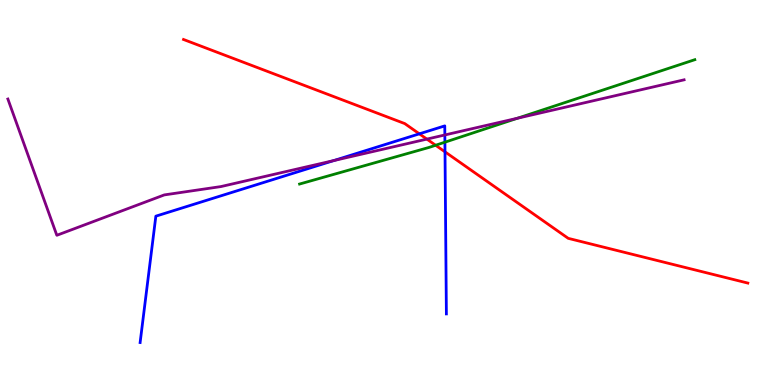[{'lines': ['blue', 'red'], 'intersections': [{'x': 5.41, 'y': 6.52}, {'x': 5.74, 'y': 6.06}]}, {'lines': ['green', 'red'], 'intersections': [{'x': 5.62, 'y': 6.23}]}, {'lines': ['purple', 'red'], 'intersections': [{'x': 5.51, 'y': 6.39}]}, {'lines': ['blue', 'green'], 'intersections': [{'x': 5.74, 'y': 6.31}]}, {'lines': ['blue', 'purple'], 'intersections': [{'x': 4.31, 'y': 5.83}, {'x': 5.74, 'y': 6.49}]}, {'lines': ['green', 'purple'], 'intersections': [{'x': 6.68, 'y': 6.93}]}]